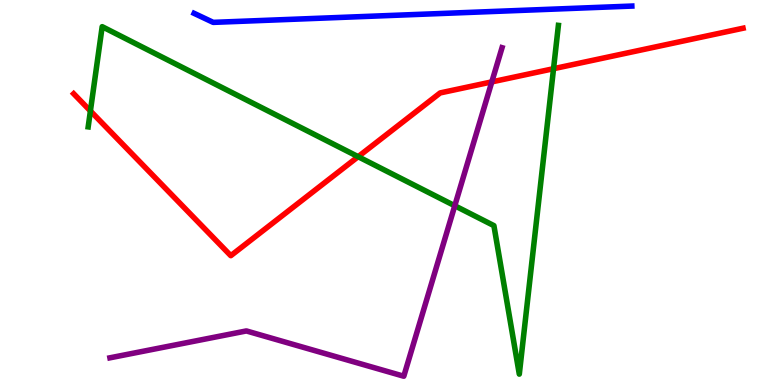[{'lines': ['blue', 'red'], 'intersections': []}, {'lines': ['green', 'red'], 'intersections': [{'x': 1.17, 'y': 7.12}, {'x': 4.62, 'y': 5.93}, {'x': 7.14, 'y': 8.22}]}, {'lines': ['purple', 'red'], 'intersections': [{'x': 6.35, 'y': 7.87}]}, {'lines': ['blue', 'green'], 'intersections': []}, {'lines': ['blue', 'purple'], 'intersections': []}, {'lines': ['green', 'purple'], 'intersections': [{'x': 5.87, 'y': 4.66}]}]